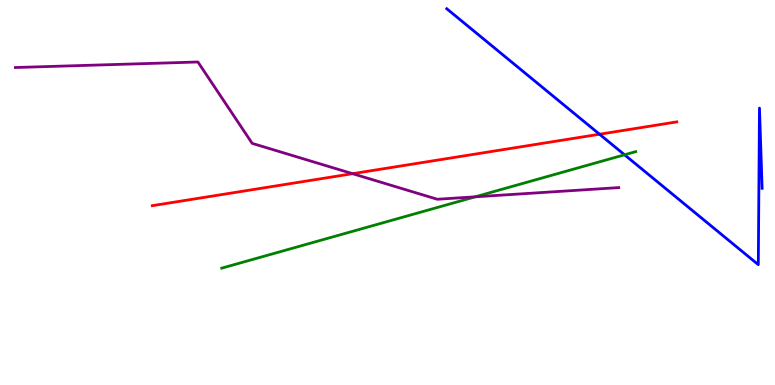[{'lines': ['blue', 'red'], 'intersections': [{'x': 7.74, 'y': 6.51}]}, {'lines': ['green', 'red'], 'intersections': []}, {'lines': ['purple', 'red'], 'intersections': [{'x': 4.55, 'y': 5.49}]}, {'lines': ['blue', 'green'], 'intersections': [{'x': 8.06, 'y': 5.98}]}, {'lines': ['blue', 'purple'], 'intersections': []}, {'lines': ['green', 'purple'], 'intersections': [{'x': 6.13, 'y': 4.89}]}]